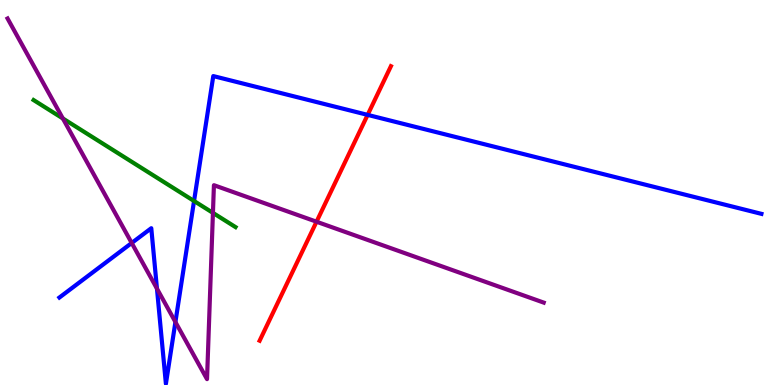[{'lines': ['blue', 'red'], 'intersections': [{'x': 4.74, 'y': 7.02}]}, {'lines': ['green', 'red'], 'intersections': []}, {'lines': ['purple', 'red'], 'intersections': [{'x': 4.08, 'y': 4.24}]}, {'lines': ['blue', 'green'], 'intersections': [{'x': 2.5, 'y': 4.78}]}, {'lines': ['blue', 'purple'], 'intersections': [{'x': 1.7, 'y': 3.69}, {'x': 2.03, 'y': 2.5}, {'x': 2.26, 'y': 1.64}]}, {'lines': ['green', 'purple'], 'intersections': [{'x': 0.811, 'y': 6.92}, {'x': 2.75, 'y': 4.47}]}]